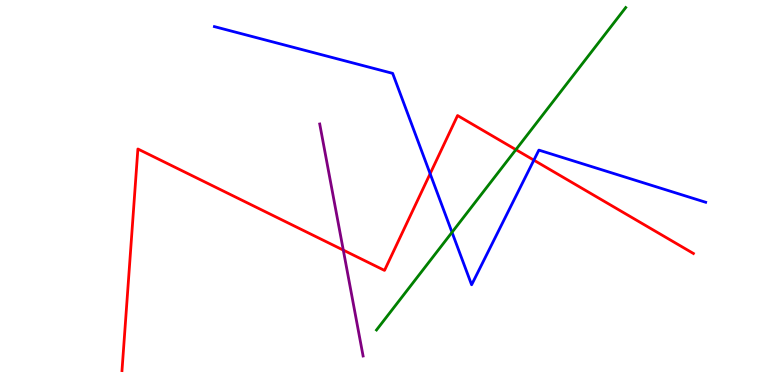[{'lines': ['blue', 'red'], 'intersections': [{'x': 5.55, 'y': 5.49}, {'x': 6.89, 'y': 5.84}]}, {'lines': ['green', 'red'], 'intersections': [{'x': 6.66, 'y': 6.11}]}, {'lines': ['purple', 'red'], 'intersections': [{'x': 4.43, 'y': 3.5}]}, {'lines': ['blue', 'green'], 'intersections': [{'x': 5.83, 'y': 3.97}]}, {'lines': ['blue', 'purple'], 'intersections': []}, {'lines': ['green', 'purple'], 'intersections': []}]